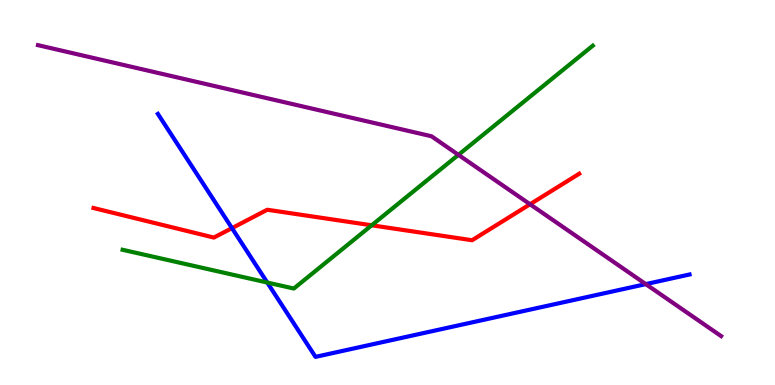[{'lines': ['blue', 'red'], 'intersections': [{'x': 2.99, 'y': 4.07}]}, {'lines': ['green', 'red'], 'intersections': [{'x': 4.8, 'y': 4.15}]}, {'lines': ['purple', 'red'], 'intersections': [{'x': 6.84, 'y': 4.69}]}, {'lines': ['blue', 'green'], 'intersections': [{'x': 3.45, 'y': 2.66}]}, {'lines': ['blue', 'purple'], 'intersections': [{'x': 8.33, 'y': 2.62}]}, {'lines': ['green', 'purple'], 'intersections': [{'x': 5.92, 'y': 5.98}]}]